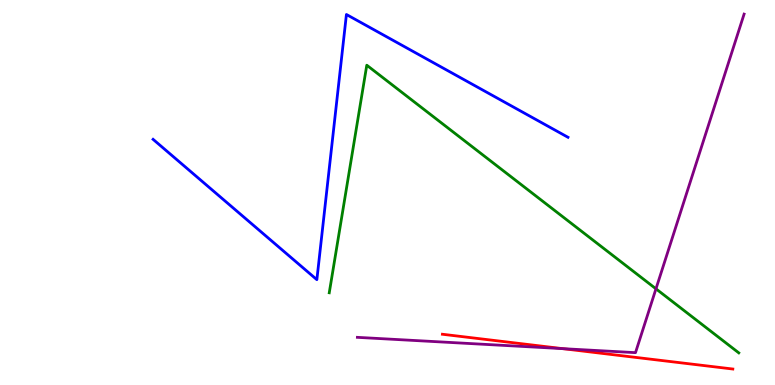[{'lines': ['blue', 'red'], 'intersections': []}, {'lines': ['green', 'red'], 'intersections': []}, {'lines': ['purple', 'red'], 'intersections': [{'x': 7.26, 'y': 0.944}]}, {'lines': ['blue', 'green'], 'intersections': []}, {'lines': ['blue', 'purple'], 'intersections': []}, {'lines': ['green', 'purple'], 'intersections': [{'x': 8.46, 'y': 2.5}]}]